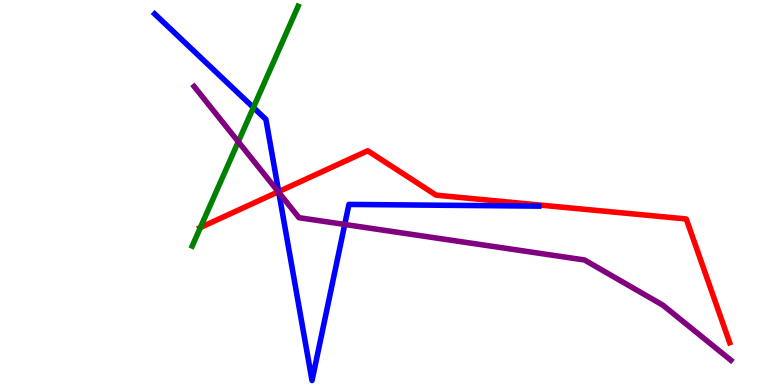[{'lines': ['blue', 'red'], 'intersections': [{'x': 3.6, 'y': 5.02}]}, {'lines': ['green', 'red'], 'intersections': [{'x': 2.59, 'y': 4.09}]}, {'lines': ['purple', 'red'], 'intersections': [{'x': 3.59, 'y': 5.02}]}, {'lines': ['blue', 'green'], 'intersections': [{'x': 3.27, 'y': 7.21}]}, {'lines': ['blue', 'purple'], 'intersections': [{'x': 3.6, 'y': 5.0}, {'x': 4.45, 'y': 4.17}]}, {'lines': ['green', 'purple'], 'intersections': [{'x': 3.07, 'y': 6.32}]}]